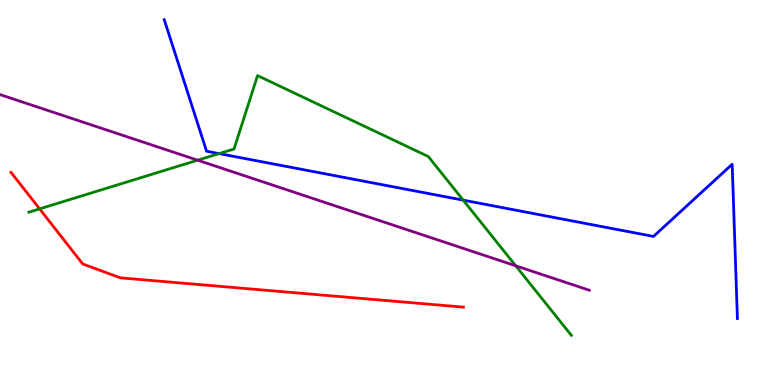[{'lines': ['blue', 'red'], 'intersections': []}, {'lines': ['green', 'red'], 'intersections': [{'x': 0.511, 'y': 4.57}]}, {'lines': ['purple', 'red'], 'intersections': []}, {'lines': ['blue', 'green'], 'intersections': [{'x': 2.83, 'y': 6.01}, {'x': 5.98, 'y': 4.8}]}, {'lines': ['blue', 'purple'], 'intersections': []}, {'lines': ['green', 'purple'], 'intersections': [{'x': 2.55, 'y': 5.84}, {'x': 6.65, 'y': 3.1}]}]